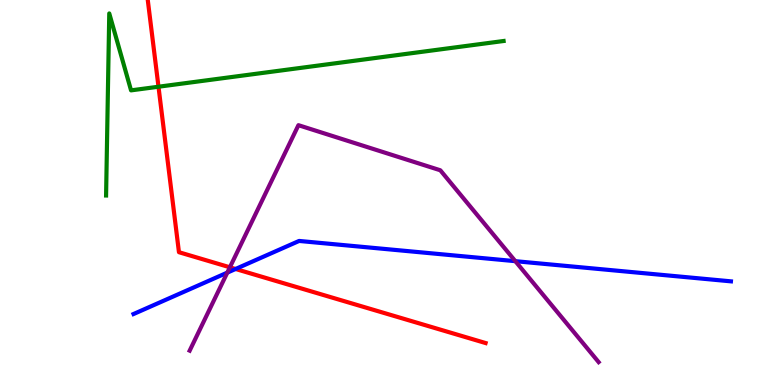[{'lines': ['blue', 'red'], 'intersections': [{'x': 3.04, 'y': 3.01}]}, {'lines': ['green', 'red'], 'intersections': [{'x': 2.05, 'y': 7.75}]}, {'lines': ['purple', 'red'], 'intersections': [{'x': 2.97, 'y': 3.06}]}, {'lines': ['blue', 'green'], 'intersections': []}, {'lines': ['blue', 'purple'], 'intersections': [{'x': 2.93, 'y': 2.92}, {'x': 6.65, 'y': 3.22}]}, {'lines': ['green', 'purple'], 'intersections': []}]